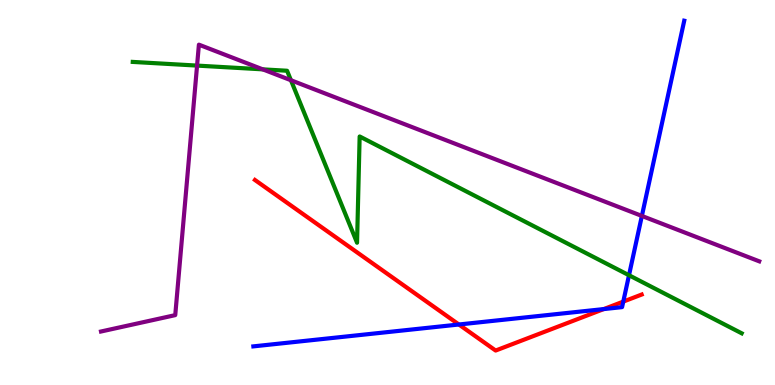[{'lines': ['blue', 'red'], 'intersections': [{'x': 5.92, 'y': 1.57}, {'x': 7.79, 'y': 1.97}, {'x': 8.04, 'y': 2.17}]}, {'lines': ['green', 'red'], 'intersections': []}, {'lines': ['purple', 'red'], 'intersections': []}, {'lines': ['blue', 'green'], 'intersections': [{'x': 8.12, 'y': 2.85}]}, {'lines': ['blue', 'purple'], 'intersections': [{'x': 8.28, 'y': 4.39}]}, {'lines': ['green', 'purple'], 'intersections': [{'x': 2.54, 'y': 8.3}, {'x': 3.39, 'y': 8.2}, {'x': 3.75, 'y': 7.92}]}]